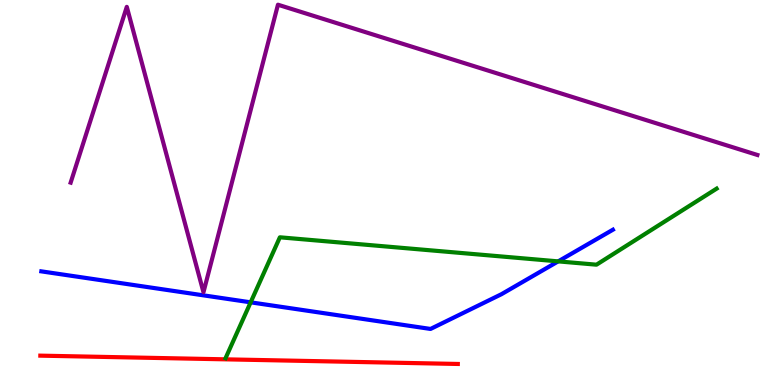[{'lines': ['blue', 'red'], 'intersections': []}, {'lines': ['green', 'red'], 'intersections': []}, {'lines': ['purple', 'red'], 'intersections': []}, {'lines': ['blue', 'green'], 'intersections': [{'x': 3.23, 'y': 2.15}, {'x': 7.2, 'y': 3.21}]}, {'lines': ['blue', 'purple'], 'intersections': []}, {'lines': ['green', 'purple'], 'intersections': []}]